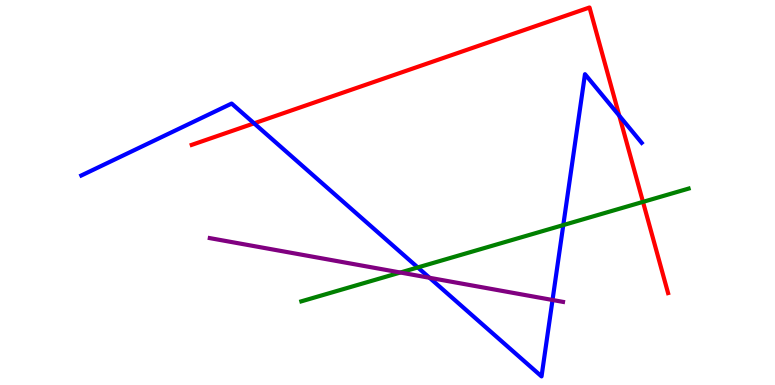[{'lines': ['blue', 'red'], 'intersections': [{'x': 3.28, 'y': 6.8}, {'x': 7.99, 'y': 6.99}]}, {'lines': ['green', 'red'], 'intersections': [{'x': 8.3, 'y': 4.76}]}, {'lines': ['purple', 'red'], 'intersections': []}, {'lines': ['blue', 'green'], 'intersections': [{'x': 5.39, 'y': 3.05}, {'x': 7.27, 'y': 4.15}]}, {'lines': ['blue', 'purple'], 'intersections': [{'x': 5.54, 'y': 2.78}, {'x': 7.13, 'y': 2.21}]}, {'lines': ['green', 'purple'], 'intersections': [{'x': 5.17, 'y': 2.92}]}]